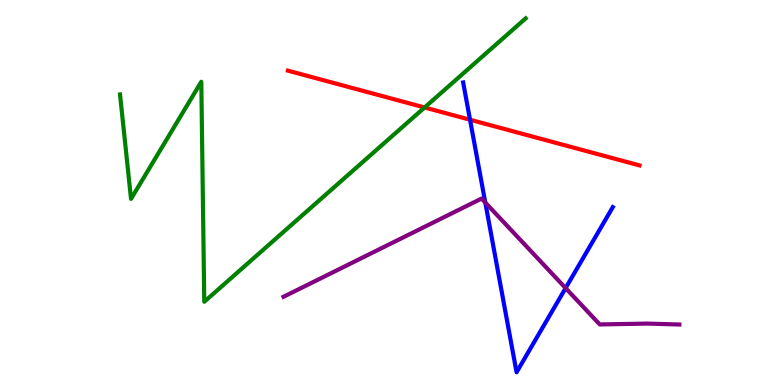[{'lines': ['blue', 'red'], 'intersections': [{'x': 6.06, 'y': 6.89}]}, {'lines': ['green', 'red'], 'intersections': [{'x': 5.48, 'y': 7.21}]}, {'lines': ['purple', 'red'], 'intersections': []}, {'lines': ['blue', 'green'], 'intersections': []}, {'lines': ['blue', 'purple'], 'intersections': [{'x': 6.26, 'y': 4.74}, {'x': 7.3, 'y': 2.52}]}, {'lines': ['green', 'purple'], 'intersections': []}]